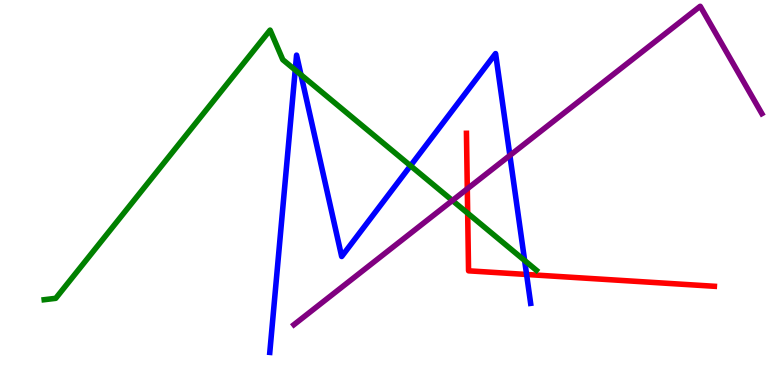[{'lines': ['blue', 'red'], 'intersections': [{'x': 6.79, 'y': 2.87}]}, {'lines': ['green', 'red'], 'intersections': [{'x': 6.03, 'y': 4.46}]}, {'lines': ['purple', 'red'], 'intersections': [{'x': 6.03, 'y': 5.1}]}, {'lines': ['blue', 'green'], 'intersections': [{'x': 3.81, 'y': 8.18}, {'x': 3.88, 'y': 8.06}, {'x': 5.3, 'y': 5.69}, {'x': 6.77, 'y': 3.23}]}, {'lines': ['blue', 'purple'], 'intersections': [{'x': 6.58, 'y': 5.96}]}, {'lines': ['green', 'purple'], 'intersections': [{'x': 5.84, 'y': 4.79}]}]